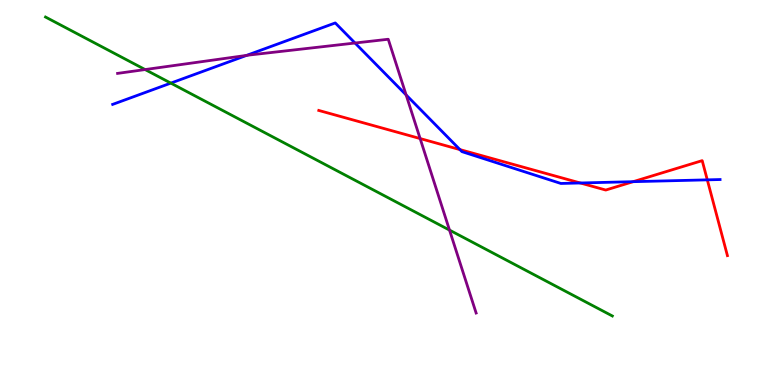[{'lines': ['blue', 'red'], 'intersections': [{'x': 5.93, 'y': 6.11}, {'x': 7.49, 'y': 5.25}, {'x': 8.17, 'y': 5.28}, {'x': 9.13, 'y': 5.33}]}, {'lines': ['green', 'red'], 'intersections': []}, {'lines': ['purple', 'red'], 'intersections': [{'x': 5.42, 'y': 6.4}]}, {'lines': ['blue', 'green'], 'intersections': [{'x': 2.2, 'y': 7.84}]}, {'lines': ['blue', 'purple'], 'intersections': [{'x': 3.18, 'y': 8.56}, {'x': 4.58, 'y': 8.88}, {'x': 5.24, 'y': 7.53}]}, {'lines': ['green', 'purple'], 'intersections': [{'x': 1.87, 'y': 8.19}, {'x': 5.8, 'y': 4.02}]}]